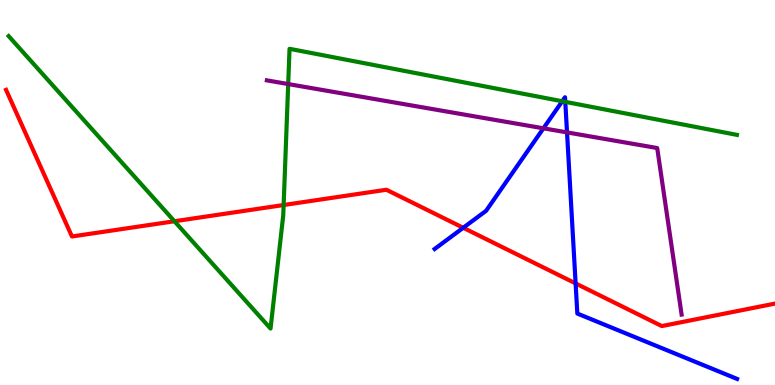[{'lines': ['blue', 'red'], 'intersections': [{'x': 5.98, 'y': 4.08}, {'x': 7.43, 'y': 2.64}]}, {'lines': ['green', 'red'], 'intersections': [{'x': 2.25, 'y': 4.25}, {'x': 3.66, 'y': 4.67}]}, {'lines': ['purple', 'red'], 'intersections': []}, {'lines': ['blue', 'green'], 'intersections': [{'x': 7.25, 'y': 7.37}, {'x': 7.29, 'y': 7.35}]}, {'lines': ['blue', 'purple'], 'intersections': [{'x': 7.01, 'y': 6.67}, {'x': 7.32, 'y': 6.56}]}, {'lines': ['green', 'purple'], 'intersections': [{'x': 3.72, 'y': 7.82}]}]